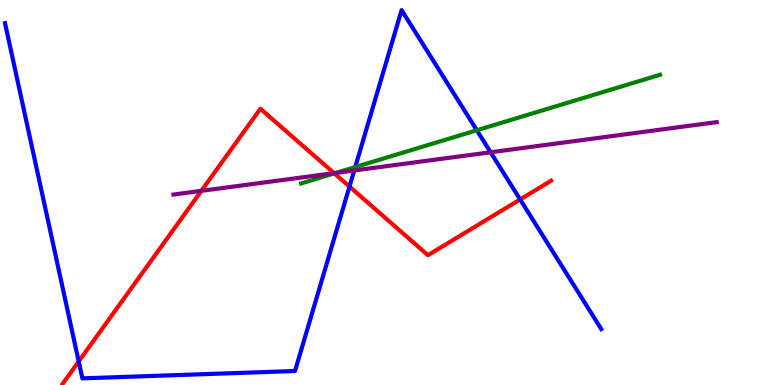[{'lines': ['blue', 'red'], 'intersections': [{'x': 1.02, 'y': 0.611}, {'x': 4.51, 'y': 5.15}, {'x': 6.71, 'y': 4.82}]}, {'lines': ['green', 'red'], 'intersections': [{'x': 4.31, 'y': 5.5}]}, {'lines': ['purple', 'red'], 'intersections': [{'x': 2.6, 'y': 5.04}, {'x': 4.31, 'y': 5.5}]}, {'lines': ['blue', 'green'], 'intersections': [{'x': 4.58, 'y': 5.66}, {'x': 6.15, 'y': 6.62}]}, {'lines': ['blue', 'purple'], 'intersections': [{'x': 4.57, 'y': 5.57}, {'x': 6.33, 'y': 6.04}]}, {'lines': ['green', 'purple'], 'intersections': [{'x': 4.34, 'y': 5.51}]}]